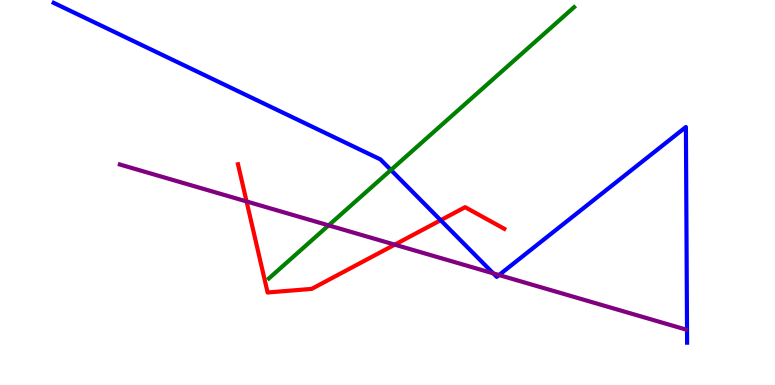[{'lines': ['blue', 'red'], 'intersections': [{'x': 5.69, 'y': 4.28}]}, {'lines': ['green', 'red'], 'intersections': []}, {'lines': ['purple', 'red'], 'intersections': [{'x': 3.18, 'y': 4.77}, {'x': 5.09, 'y': 3.65}]}, {'lines': ['blue', 'green'], 'intersections': [{'x': 5.04, 'y': 5.58}]}, {'lines': ['blue', 'purple'], 'intersections': [{'x': 6.37, 'y': 2.9}, {'x': 6.44, 'y': 2.86}]}, {'lines': ['green', 'purple'], 'intersections': [{'x': 4.24, 'y': 4.15}]}]